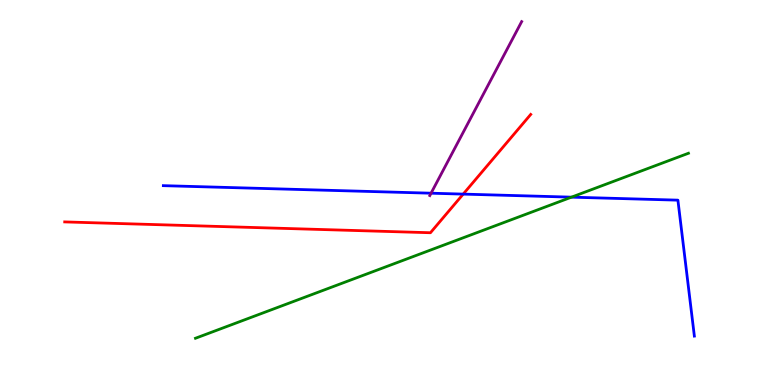[{'lines': ['blue', 'red'], 'intersections': [{'x': 5.98, 'y': 4.96}]}, {'lines': ['green', 'red'], 'intersections': []}, {'lines': ['purple', 'red'], 'intersections': []}, {'lines': ['blue', 'green'], 'intersections': [{'x': 7.37, 'y': 4.88}]}, {'lines': ['blue', 'purple'], 'intersections': [{'x': 5.56, 'y': 4.98}]}, {'lines': ['green', 'purple'], 'intersections': []}]